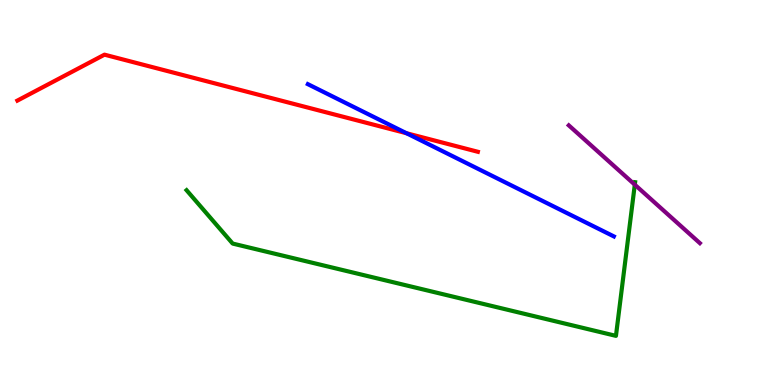[{'lines': ['blue', 'red'], 'intersections': [{'x': 5.24, 'y': 6.54}]}, {'lines': ['green', 'red'], 'intersections': []}, {'lines': ['purple', 'red'], 'intersections': []}, {'lines': ['blue', 'green'], 'intersections': []}, {'lines': ['blue', 'purple'], 'intersections': []}, {'lines': ['green', 'purple'], 'intersections': [{'x': 8.19, 'y': 5.2}]}]